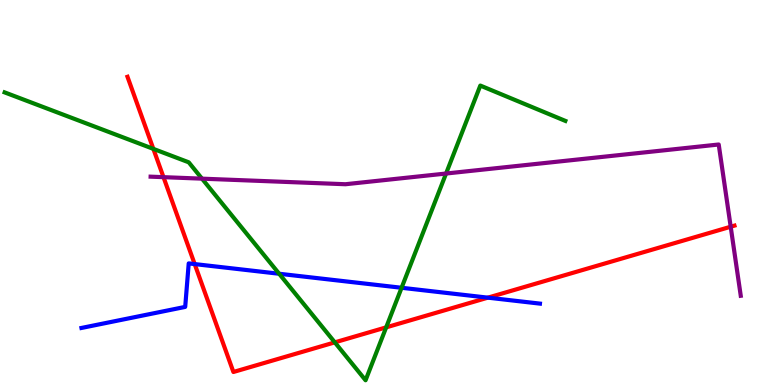[{'lines': ['blue', 'red'], 'intersections': [{'x': 2.51, 'y': 3.14}, {'x': 6.3, 'y': 2.27}]}, {'lines': ['green', 'red'], 'intersections': [{'x': 1.98, 'y': 6.13}, {'x': 4.32, 'y': 1.11}, {'x': 4.98, 'y': 1.5}]}, {'lines': ['purple', 'red'], 'intersections': [{'x': 2.11, 'y': 5.4}, {'x': 9.43, 'y': 4.11}]}, {'lines': ['blue', 'green'], 'intersections': [{'x': 3.6, 'y': 2.89}, {'x': 5.18, 'y': 2.53}]}, {'lines': ['blue', 'purple'], 'intersections': []}, {'lines': ['green', 'purple'], 'intersections': [{'x': 2.61, 'y': 5.36}, {'x': 5.76, 'y': 5.49}]}]